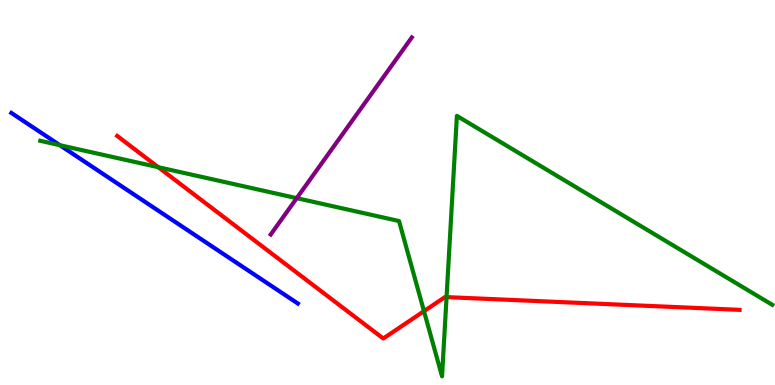[{'lines': ['blue', 'red'], 'intersections': []}, {'lines': ['green', 'red'], 'intersections': [{'x': 2.04, 'y': 5.66}, {'x': 5.47, 'y': 1.92}, {'x': 5.76, 'y': 2.28}]}, {'lines': ['purple', 'red'], 'intersections': []}, {'lines': ['blue', 'green'], 'intersections': [{'x': 0.772, 'y': 6.23}]}, {'lines': ['blue', 'purple'], 'intersections': []}, {'lines': ['green', 'purple'], 'intersections': [{'x': 3.83, 'y': 4.85}]}]